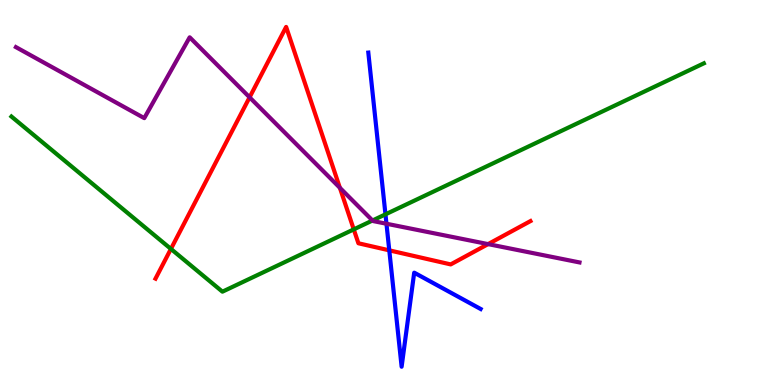[{'lines': ['blue', 'red'], 'intersections': [{'x': 5.02, 'y': 3.5}]}, {'lines': ['green', 'red'], 'intersections': [{'x': 2.21, 'y': 3.53}, {'x': 4.56, 'y': 4.04}]}, {'lines': ['purple', 'red'], 'intersections': [{'x': 3.22, 'y': 7.47}, {'x': 4.39, 'y': 5.12}, {'x': 6.3, 'y': 3.66}]}, {'lines': ['blue', 'green'], 'intersections': [{'x': 4.97, 'y': 4.43}]}, {'lines': ['blue', 'purple'], 'intersections': [{'x': 4.99, 'y': 4.19}]}, {'lines': ['green', 'purple'], 'intersections': [{'x': 4.81, 'y': 4.27}]}]